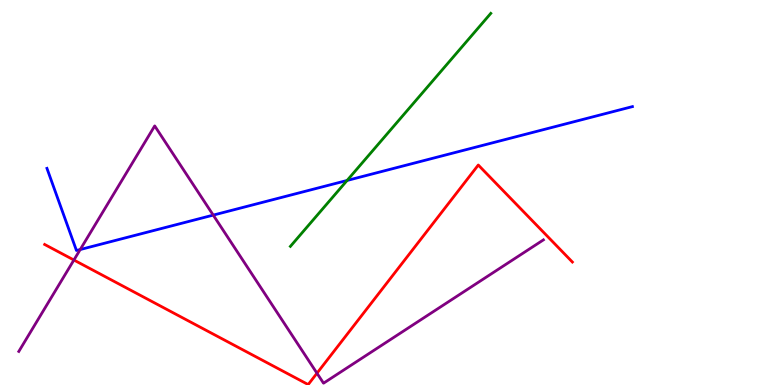[{'lines': ['blue', 'red'], 'intersections': []}, {'lines': ['green', 'red'], 'intersections': []}, {'lines': ['purple', 'red'], 'intersections': [{'x': 0.954, 'y': 3.25}, {'x': 4.09, 'y': 0.306}]}, {'lines': ['blue', 'green'], 'intersections': [{'x': 4.48, 'y': 5.31}]}, {'lines': ['blue', 'purple'], 'intersections': [{'x': 1.04, 'y': 3.52}, {'x': 2.75, 'y': 4.41}]}, {'lines': ['green', 'purple'], 'intersections': []}]